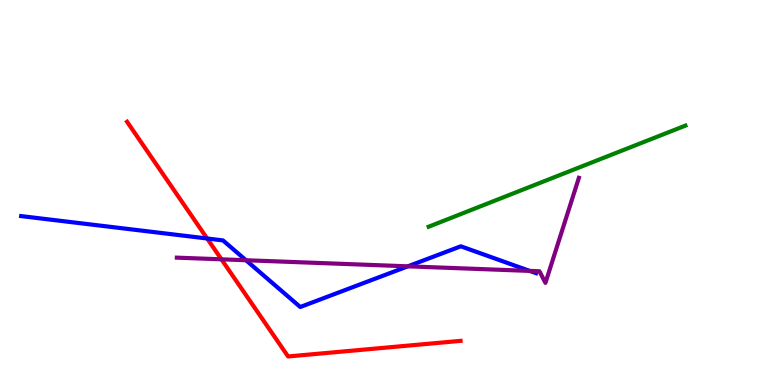[{'lines': ['blue', 'red'], 'intersections': [{'x': 2.67, 'y': 3.81}]}, {'lines': ['green', 'red'], 'intersections': []}, {'lines': ['purple', 'red'], 'intersections': [{'x': 2.86, 'y': 3.26}]}, {'lines': ['blue', 'green'], 'intersections': []}, {'lines': ['blue', 'purple'], 'intersections': [{'x': 3.17, 'y': 3.24}, {'x': 5.26, 'y': 3.08}, {'x': 6.83, 'y': 2.96}]}, {'lines': ['green', 'purple'], 'intersections': []}]